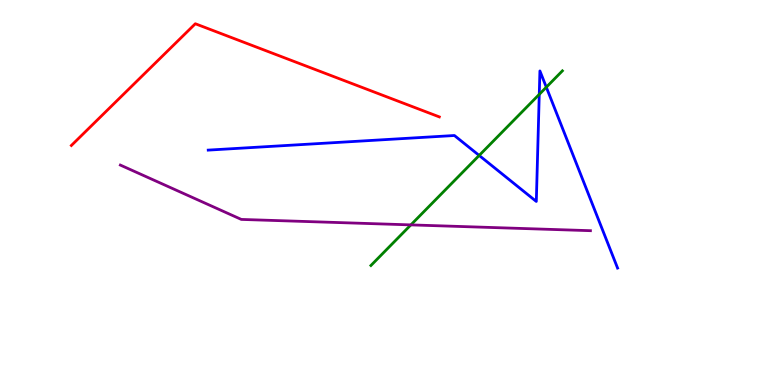[{'lines': ['blue', 'red'], 'intersections': []}, {'lines': ['green', 'red'], 'intersections': []}, {'lines': ['purple', 'red'], 'intersections': []}, {'lines': ['blue', 'green'], 'intersections': [{'x': 6.18, 'y': 5.96}, {'x': 6.96, 'y': 7.55}, {'x': 7.05, 'y': 7.74}]}, {'lines': ['blue', 'purple'], 'intersections': []}, {'lines': ['green', 'purple'], 'intersections': [{'x': 5.3, 'y': 4.16}]}]